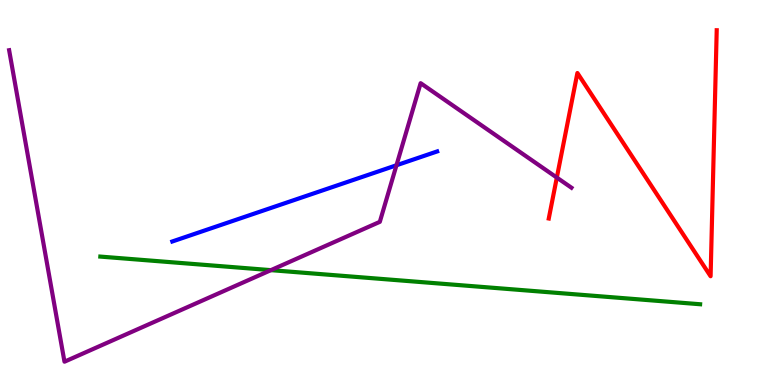[{'lines': ['blue', 'red'], 'intersections': []}, {'lines': ['green', 'red'], 'intersections': []}, {'lines': ['purple', 'red'], 'intersections': [{'x': 7.18, 'y': 5.39}]}, {'lines': ['blue', 'green'], 'intersections': []}, {'lines': ['blue', 'purple'], 'intersections': [{'x': 5.12, 'y': 5.71}]}, {'lines': ['green', 'purple'], 'intersections': [{'x': 3.5, 'y': 2.98}]}]